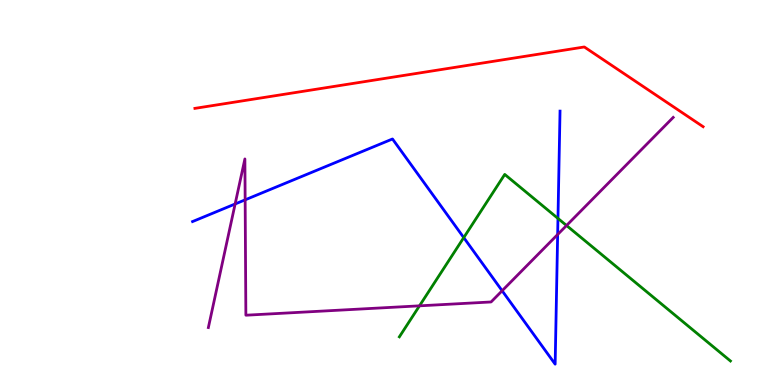[{'lines': ['blue', 'red'], 'intersections': []}, {'lines': ['green', 'red'], 'intersections': []}, {'lines': ['purple', 'red'], 'intersections': []}, {'lines': ['blue', 'green'], 'intersections': [{'x': 5.98, 'y': 3.83}, {'x': 7.2, 'y': 4.33}]}, {'lines': ['blue', 'purple'], 'intersections': [{'x': 3.03, 'y': 4.7}, {'x': 3.16, 'y': 4.81}, {'x': 6.48, 'y': 2.45}, {'x': 7.2, 'y': 3.91}]}, {'lines': ['green', 'purple'], 'intersections': [{'x': 5.41, 'y': 2.06}, {'x': 7.31, 'y': 4.14}]}]